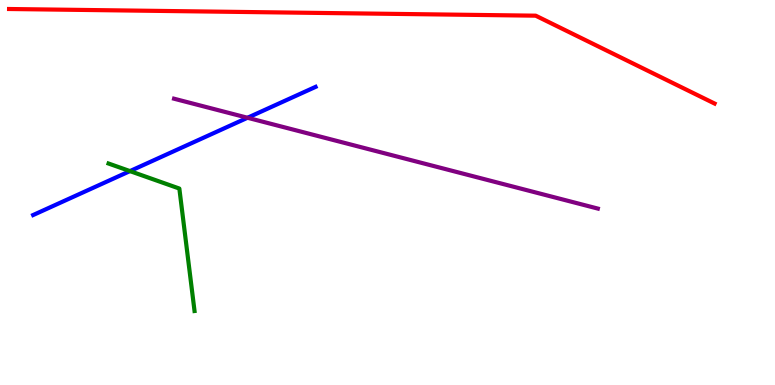[{'lines': ['blue', 'red'], 'intersections': []}, {'lines': ['green', 'red'], 'intersections': []}, {'lines': ['purple', 'red'], 'intersections': []}, {'lines': ['blue', 'green'], 'intersections': [{'x': 1.68, 'y': 5.56}]}, {'lines': ['blue', 'purple'], 'intersections': [{'x': 3.19, 'y': 6.94}]}, {'lines': ['green', 'purple'], 'intersections': []}]